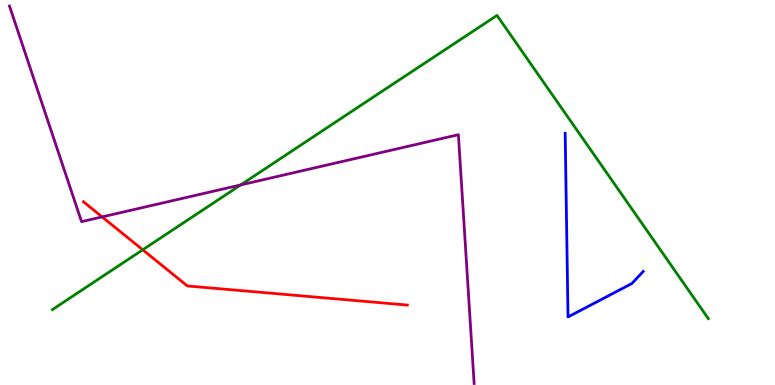[{'lines': ['blue', 'red'], 'intersections': []}, {'lines': ['green', 'red'], 'intersections': [{'x': 1.84, 'y': 3.51}]}, {'lines': ['purple', 'red'], 'intersections': [{'x': 1.32, 'y': 4.37}]}, {'lines': ['blue', 'green'], 'intersections': []}, {'lines': ['blue', 'purple'], 'intersections': []}, {'lines': ['green', 'purple'], 'intersections': [{'x': 3.11, 'y': 5.2}]}]